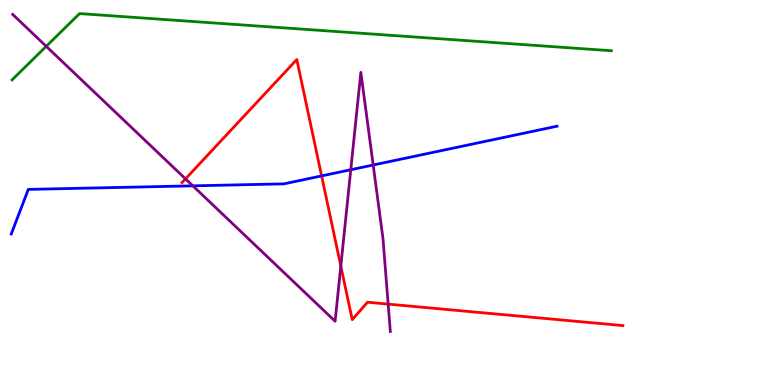[{'lines': ['blue', 'red'], 'intersections': [{'x': 4.15, 'y': 5.43}]}, {'lines': ['green', 'red'], 'intersections': []}, {'lines': ['purple', 'red'], 'intersections': [{'x': 2.39, 'y': 5.35}, {'x': 4.4, 'y': 3.09}, {'x': 5.01, 'y': 2.1}]}, {'lines': ['blue', 'green'], 'intersections': []}, {'lines': ['blue', 'purple'], 'intersections': [{'x': 2.49, 'y': 5.17}, {'x': 4.53, 'y': 5.59}, {'x': 4.82, 'y': 5.71}]}, {'lines': ['green', 'purple'], 'intersections': [{'x': 0.597, 'y': 8.8}]}]